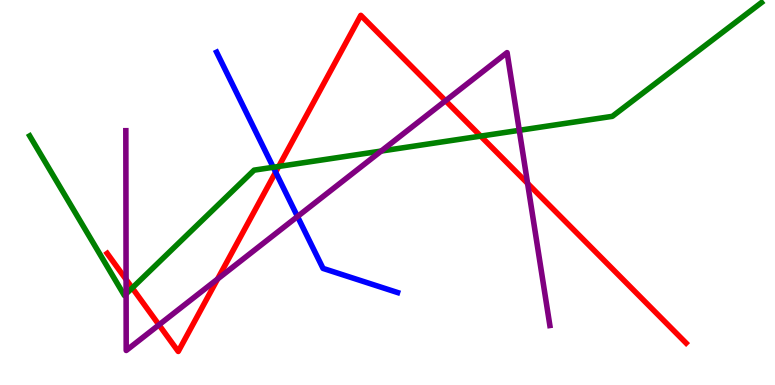[{'lines': ['blue', 'red'], 'intersections': [{'x': 3.56, 'y': 5.53}]}, {'lines': ['green', 'red'], 'intersections': [{'x': 1.71, 'y': 2.52}, {'x': 3.6, 'y': 5.68}, {'x': 6.2, 'y': 6.46}]}, {'lines': ['purple', 'red'], 'intersections': [{'x': 1.63, 'y': 2.74}, {'x': 2.05, 'y': 1.56}, {'x': 2.81, 'y': 2.75}, {'x': 5.75, 'y': 7.38}, {'x': 6.81, 'y': 5.24}]}, {'lines': ['blue', 'green'], 'intersections': [{'x': 3.53, 'y': 5.66}]}, {'lines': ['blue', 'purple'], 'intersections': [{'x': 3.84, 'y': 4.38}]}, {'lines': ['green', 'purple'], 'intersections': [{'x': 1.63, 'y': 2.37}, {'x': 4.92, 'y': 6.08}, {'x': 6.7, 'y': 6.62}]}]